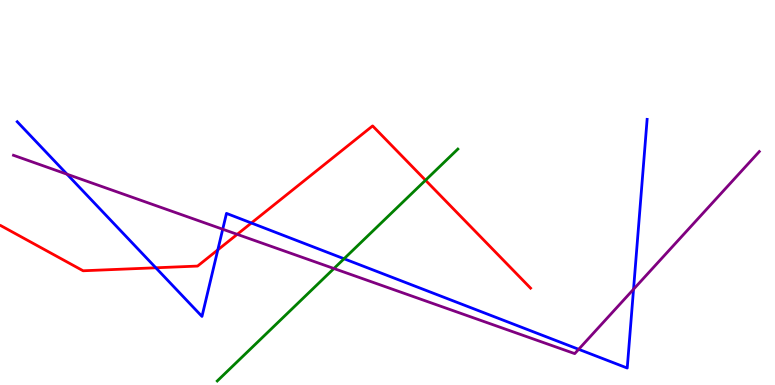[{'lines': ['blue', 'red'], 'intersections': [{'x': 2.01, 'y': 3.04}, {'x': 2.81, 'y': 3.51}, {'x': 3.24, 'y': 4.21}]}, {'lines': ['green', 'red'], 'intersections': [{'x': 5.49, 'y': 5.32}]}, {'lines': ['purple', 'red'], 'intersections': [{'x': 3.06, 'y': 3.91}]}, {'lines': ['blue', 'green'], 'intersections': [{'x': 4.44, 'y': 3.28}]}, {'lines': ['blue', 'purple'], 'intersections': [{'x': 0.865, 'y': 5.48}, {'x': 2.87, 'y': 4.05}, {'x': 7.47, 'y': 0.927}, {'x': 8.17, 'y': 2.49}]}, {'lines': ['green', 'purple'], 'intersections': [{'x': 4.31, 'y': 3.03}]}]